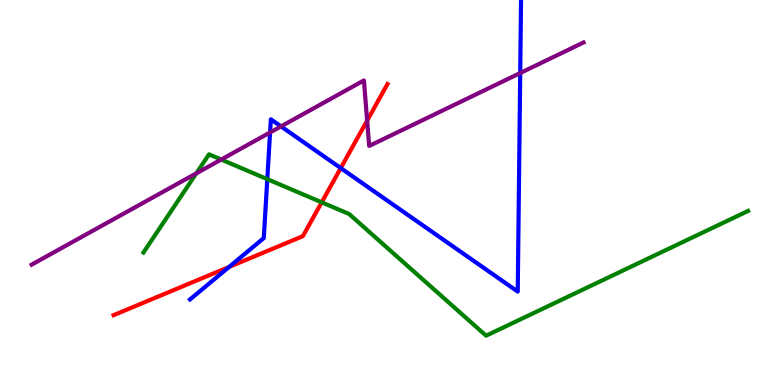[{'lines': ['blue', 'red'], 'intersections': [{'x': 2.96, 'y': 3.07}, {'x': 4.4, 'y': 5.63}]}, {'lines': ['green', 'red'], 'intersections': [{'x': 4.15, 'y': 4.74}]}, {'lines': ['purple', 'red'], 'intersections': [{'x': 4.74, 'y': 6.87}]}, {'lines': ['blue', 'green'], 'intersections': [{'x': 3.45, 'y': 5.35}]}, {'lines': ['blue', 'purple'], 'intersections': [{'x': 3.48, 'y': 6.56}, {'x': 3.63, 'y': 6.72}, {'x': 6.71, 'y': 8.1}]}, {'lines': ['green', 'purple'], 'intersections': [{'x': 2.53, 'y': 5.5}, {'x': 2.85, 'y': 5.86}]}]